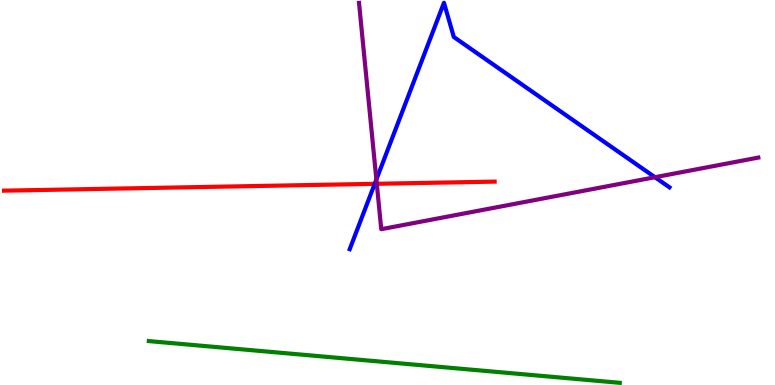[{'lines': ['blue', 'red'], 'intersections': [{'x': 4.83, 'y': 5.23}]}, {'lines': ['green', 'red'], 'intersections': []}, {'lines': ['purple', 'red'], 'intersections': [{'x': 4.86, 'y': 5.23}]}, {'lines': ['blue', 'green'], 'intersections': []}, {'lines': ['blue', 'purple'], 'intersections': [{'x': 4.86, 'y': 5.34}, {'x': 8.45, 'y': 5.4}]}, {'lines': ['green', 'purple'], 'intersections': []}]